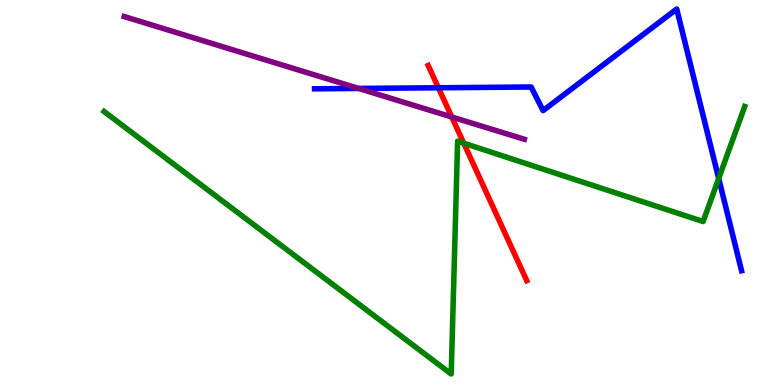[{'lines': ['blue', 'red'], 'intersections': [{'x': 5.66, 'y': 7.72}]}, {'lines': ['green', 'red'], 'intersections': [{'x': 5.98, 'y': 6.28}]}, {'lines': ['purple', 'red'], 'intersections': [{'x': 5.83, 'y': 6.96}]}, {'lines': ['blue', 'green'], 'intersections': [{'x': 9.27, 'y': 5.36}]}, {'lines': ['blue', 'purple'], 'intersections': [{'x': 4.63, 'y': 7.7}]}, {'lines': ['green', 'purple'], 'intersections': []}]